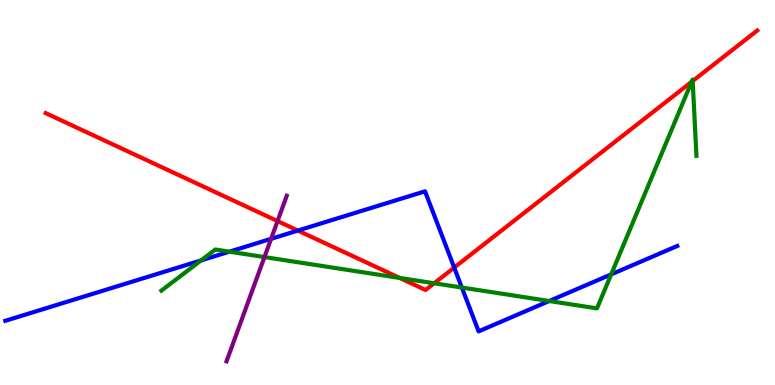[{'lines': ['blue', 'red'], 'intersections': [{'x': 3.84, 'y': 4.01}, {'x': 5.86, 'y': 3.05}]}, {'lines': ['green', 'red'], 'intersections': [{'x': 5.16, 'y': 2.78}, {'x': 5.6, 'y': 2.64}, {'x': 8.92, 'y': 7.87}, {'x': 8.94, 'y': 7.9}]}, {'lines': ['purple', 'red'], 'intersections': [{'x': 3.58, 'y': 4.26}]}, {'lines': ['blue', 'green'], 'intersections': [{'x': 2.59, 'y': 3.24}, {'x': 2.96, 'y': 3.46}, {'x': 5.96, 'y': 2.53}, {'x': 7.09, 'y': 2.18}, {'x': 7.89, 'y': 2.87}]}, {'lines': ['blue', 'purple'], 'intersections': [{'x': 3.5, 'y': 3.8}]}, {'lines': ['green', 'purple'], 'intersections': [{'x': 3.41, 'y': 3.32}]}]